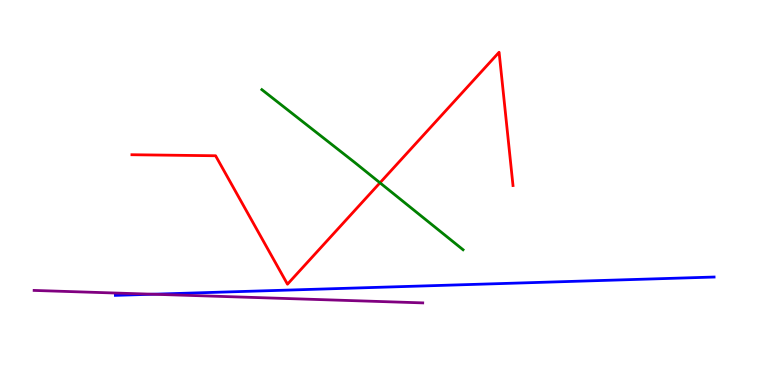[{'lines': ['blue', 'red'], 'intersections': []}, {'lines': ['green', 'red'], 'intersections': [{'x': 4.9, 'y': 5.25}]}, {'lines': ['purple', 'red'], 'intersections': []}, {'lines': ['blue', 'green'], 'intersections': []}, {'lines': ['blue', 'purple'], 'intersections': [{'x': 1.97, 'y': 2.36}]}, {'lines': ['green', 'purple'], 'intersections': []}]